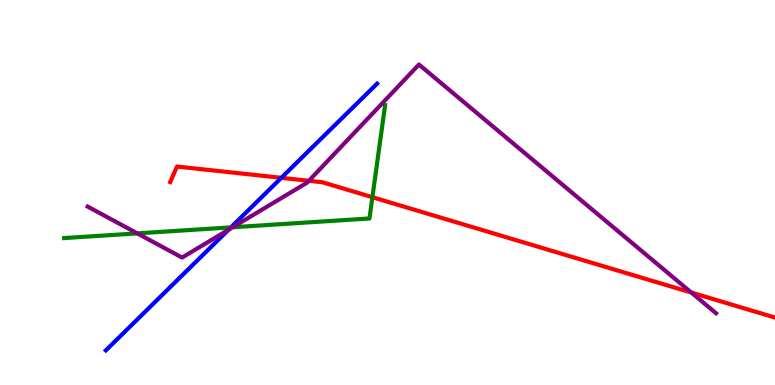[{'lines': ['blue', 'red'], 'intersections': [{'x': 3.63, 'y': 5.38}]}, {'lines': ['green', 'red'], 'intersections': [{'x': 4.81, 'y': 4.88}]}, {'lines': ['purple', 'red'], 'intersections': [{'x': 3.99, 'y': 5.3}, {'x': 8.92, 'y': 2.4}]}, {'lines': ['blue', 'green'], 'intersections': [{'x': 2.98, 'y': 4.09}]}, {'lines': ['blue', 'purple'], 'intersections': [{'x': 2.95, 'y': 4.03}]}, {'lines': ['green', 'purple'], 'intersections': [{'x': 1.77, 'y': 3.94}, {'x': 3.0, 'y': 4.1}]}]